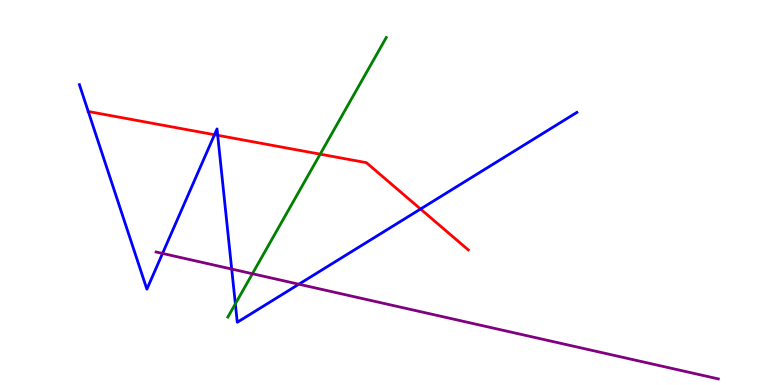[{'lines': ['blue', 'red'], 'intersections': [{'x': 1.14, 'y': 7.1}, {'x': 2.77, 'y': 6.5}, {'x': 2.81, 'y': 6.49}, {'x': 5.43, 'y': 4.57}]}, {'lines': ['green', 'red'], 'intersections': [{'x': 4.13, 'y': 6.0}]}, {'lines': ['purple', 'red'], 'intersections': []}, {'lines': ['blue', 'green'], 'intersections': [{'x': 3.04, 'y': 2.11}]}, {'lines': ['blue', 'purple'], 'intersections': [{'x': 2.1, 'y': 3.42}, {'x': 2.99, 'y': 3.01}, {'x': 3.86, 'y': 2.62}]}, {'lines': ['green', 'purple'], 'intersections': [{'x': 3.26, 'y': 2.89}]}]